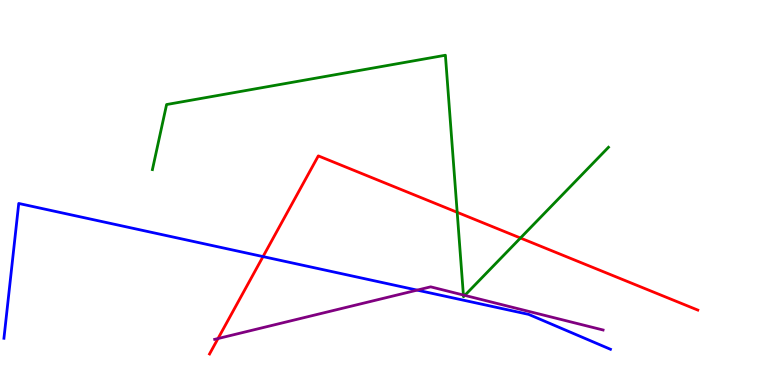[{'lines': ['blue', 'red'], 'intersections': [{'x': 3.39, 'y': 3.34}]}, {'lines': ['green', 'red'], 'intersections': [{'x': 5.9, 'y': 4.49}, {'x': 6.72, 'y': 3.82}]}, {'lines': ['purple', 'red'], 'intersections': [{'x': 2.81, 'y': 1.21}]}, {'lines': ['blue', 'green'], 'intersections': []}, {'lines': ['blue', 'purple'], 'intersections': [{'x': 5.38, 'y': 2.46}]}, {'lines': ['green', 'purple'], 'intersections': [{'x': 5.98, 'y': 2.34}, {'x': 6.0, 'y': 2.33}]}]